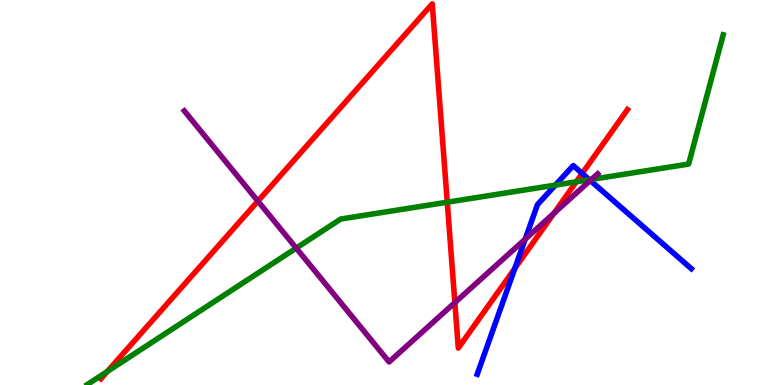[{'lines': ['blue', 'red'], 'intersections': [{'x': 6.64, 'y': 3.03}, {'x': 7.51, 'y': 5.5}]}, {'lines': ['green', 'red'], 'intersections': [{'x': 1.39, 'y': 0.352}, {'x': 5.77, 'y': 4.75}, {'x': 7.44, 'y': 5.28}]}, {'lines': ['purple', 'red'], 'intersections': [{'x': 3.33, 'y': 4.78}, {'x': 5.87, 'y': 2.14}, {'x': 7.15, 'y': 4.46}]}, {'lines': ['blue', 'green'], 'intersections': [{'x': 7.17, 'y': 5.19}, {'x': 7.61, 'y': 5.33}]}, {'lines': ['blue', 'purple'], 'intersections': [{'x': 6.78, 'y': 3.79}, {'x': 7.62, 'y': 5.31}]}, {'lines': ['green', 'purple'], 'intersections': [{'x': 3.82, 'y': 3.56}, {'x': 7.63, 'y': 5.34}]}]